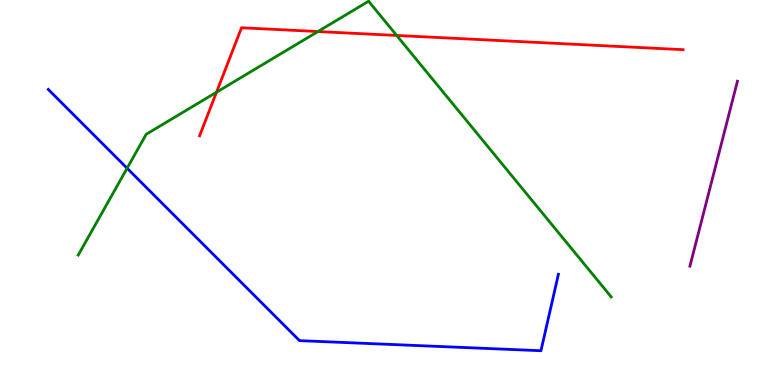[{'lines': ['blue', 'red'], 'intersections': []}, {'lines': ['green', 'red'], 'intersections': [{'x': 2.79, 'y': 7.6}, {'x': 4.1, 'y': 9.18}, {'x': 5.12, 'y': 9.08}]}, {'lines': ['purple', 'red'], 'intersections': []}, {'lines': ['blue', 'green'], 'intersections': [{'x': 1.64, 'y': 5.63}]}, {'lines': ['blue', 'purple'], 'intersections': []}, {'lines': ['green', 'purple'], 'intersections': []}]